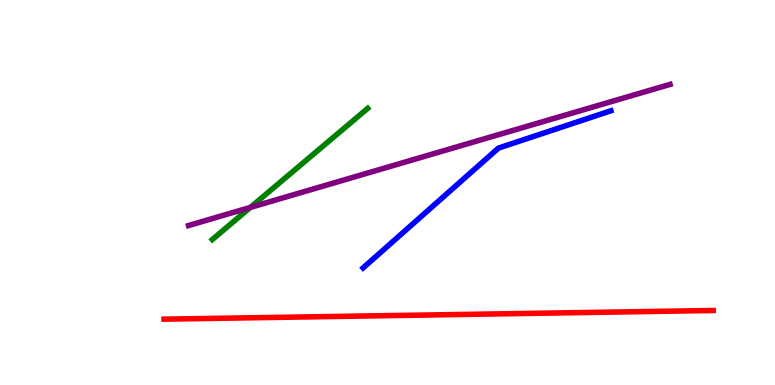[{'lines': ['blue', 'red'], 'intersections': []}, {'lines': ['green', 'red'], 'intersections': []}, {'lines': ['purple', 'red'], 'intersections': []}, {'lines': ['blue', 'green'], 'intersections': []}, {'lines': ['blue', 'purple'], 'intersections': []}, {'lines': ['green', 'purple'], 'intersections': [{'x': 3.23, 'y': 4.61}]}]